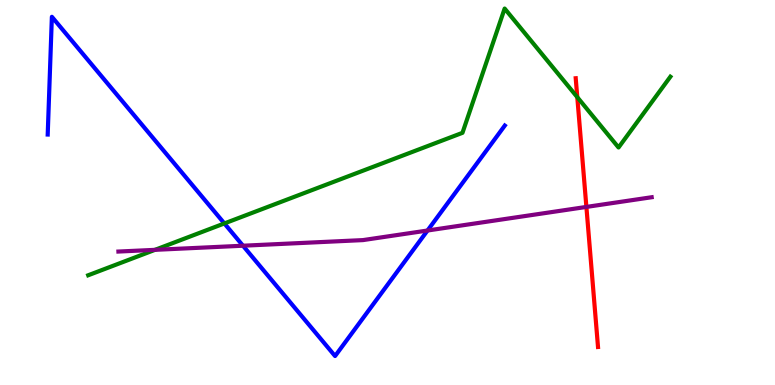[{'lines': ['blue', 'red'], 'intersections': []}, {'lines': ['green', 'red'], 'intersections': [{'x': 7.45, 'y': 7.48}]}, {'lines': ['purple', 'red'], 'intersections': [{'x': 7.57, 'y': 4.63}]}, {'lines': ['blue', 'green'], 'intersections': [{'x': 2.9, 'y': 4.2}]}, {'lines': ['blue', 'purple'], 'intersections': [{'x': 3.14, 'y': 3.62}, {'x': 5.52, 'y': 4.01}]}, {'lines': ['green', 'purple'], 'intersections': [{'x': 2.0, 'y': 3.51}]}]